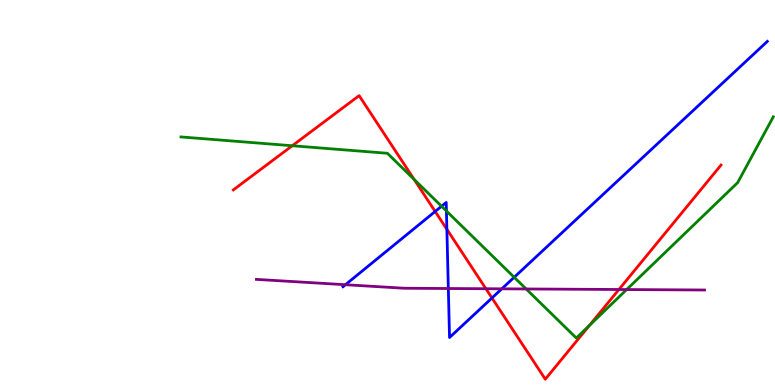[{'lines': ['blue', 'red'], 'intersections': [{'x': 5.62, 'y': 4.51}, {'x': 5.77, 'y': 4.04}, {'x': 6.35, 'y': 2.26}]}, {'lines': ['green', 'red'], 'intersections': [{'x': 3.77, 'y': 6.21}, {'x': 5.34, 'y': 5.34}, {'x': 7.61, 'y': 1.55}]}, {'lines': ['purple', 'red'], 'intersections': [{'x': 6.27, 'y': 2.5}, {'x': 7.99, 'y': 2.48}]}, {'lines': ['blue', 'green'], 'intersections': [{'x': 5.7, 'y': 4.64}, {'x': 5.76, 'y': 4.52}, {'x': 6.63, 'y': 2.8}]}, {'lines': ['blue', 'purple'], 'intersections': [{'x': 4.46, 'y': 2.6}, {'x': 5.78, 'y': 2.51}, {'x': 6.47, 'y': 2.5}]}, {'lines': ['green', 'purple'], 'intersections': [{'x': 6.79, 'y': 2.49}, {'x': 8.09, 'y': 2.48}]}]